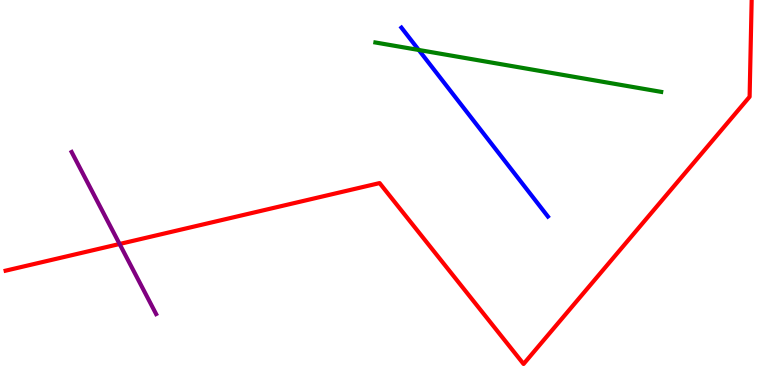[{'lines': ['blue', 'red'], 'intersections': []}, {'lines': ['green', 'red'], 'intersections': []}, {'lines': ['purple', 'red'], 'intersections': [{'x': 1.54, 'y': 3.66}]}, {'lines': ['blue', 'green'], 'intersections': [{'x': 5.4, 'y': 8.7}]}, {'lines': ['blue', 'purple'], 'intersections': []}, {'lines': ['green', 'purple'], 'intersections': []}]